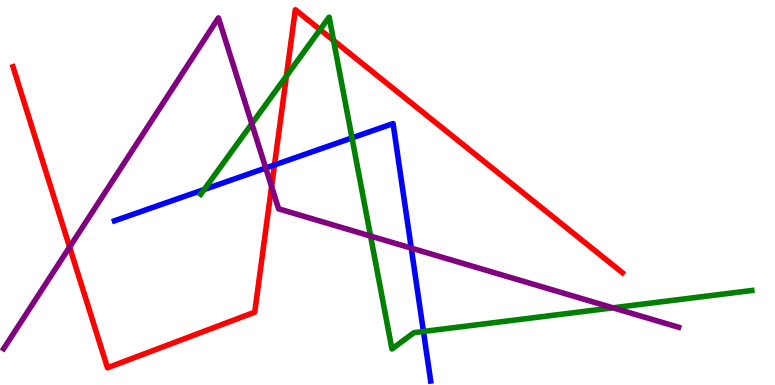[{'lines': ['blue', 'red'], 'intersections': [{'x': 3.54, 'y': 5.72}]}, {'lines': ['green', 'red'], 'intersections': [{'x': 3.7, 'y': 8.02}, {'x': 4.13, 'y': 9.23}, {'x': 4.3, 'y': 8.95}]}, {'lines': ['purple', 'red'], 'intersections': [{'x': 0.898, 'y': 3.58}, {'x': 3.5, 'y': 5.15}]}, {'lines': ['blue', 'green'], 'intersections': [{'x': 2.63, 'y': 5.08}, {'x': 4.54, 'y': 6.42}, {'x': 5.46, 'y': 1.39}]}, {'lines': ['blue', 'purple'], 'intersections': [{'x': 3.43, 'y': 5.64}, {'x': 5.31, 'y': 3.56}]}, {'lines': ['green', 'purple'], 'intersections': [{'x': 3.25, 'y': 6.78}, {'x': 4.78, 'y': 3.87}, {'x': 7.91, 'y': 2.0}]}]